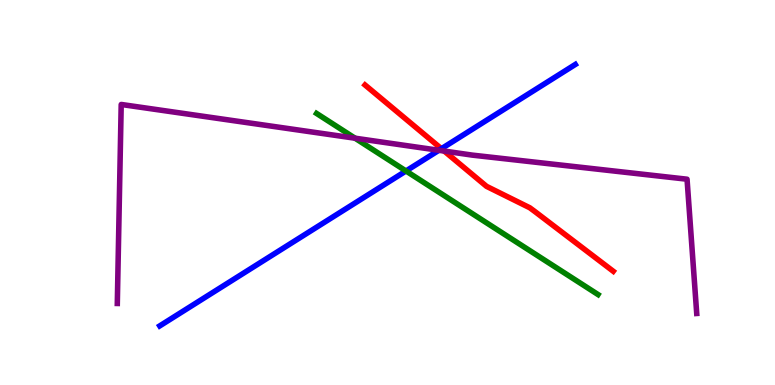[{'lines': ['blue', 'red'], 'intersections': [{'x': 5.7, 'y': 6.14}]}, {'lines': ['green', 'red'], 'intersections': []}, {'lines': ['purple', 'red'], 'intersections': [{'x': 5.73, 'y': 6.08}]}, {'lines': ['blue', 'green'], 'intersections': [{'x': 5.24, 'y': 5.56}]}, {'lines': ['blue', 'purple'], 'intersections': [{'x': 5.66, 'y': 6.1}]}, {'lines': ['green', 'purple'], 'intersections': [{'x': 4.58, 'y': 6.41}]}]